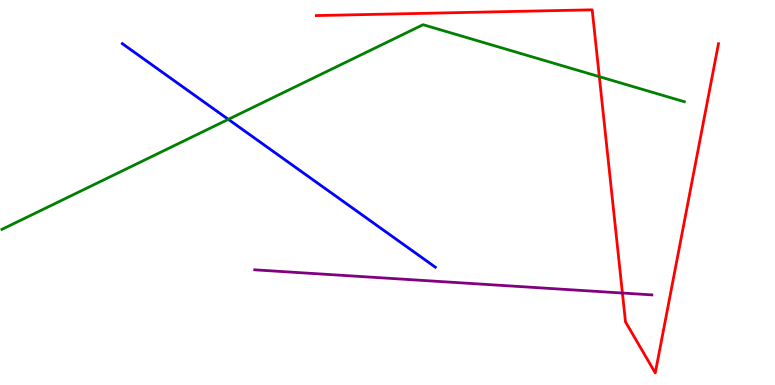[{'lines': ['blue', 'red'], 'intersections': []}, {'lines': ['green', 'red'], 'intersections': [{'x': 7.73, 'y': 8.01}]}, {'lines': ['purple', 'red'], 'intersections': [{'x': 8.03, 'y': 2.39}]}, {'lines': ['blue', 'green'], 'intersections': [{'x': 2.95, 'y': 6.9}]}, {'lines': ['blue', 'purple'], 'intersections': []}, {'lines': ['green', 'purple'], 'intersections': []}]